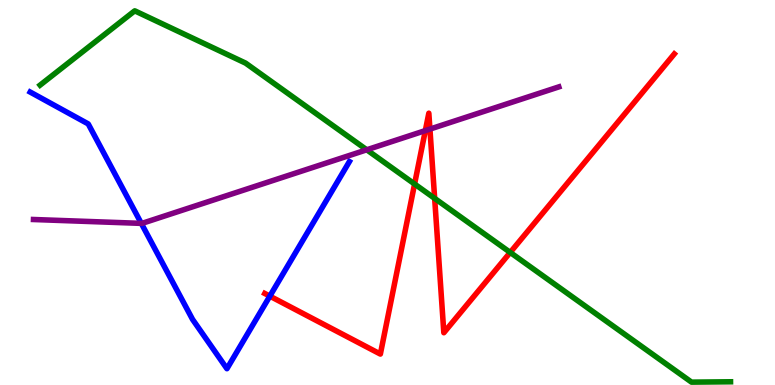[{'lines': ['blue', 'red'], 'intersections': [{'x': 3.48, 'y': 2.31}]}, {'lines': ['green', 'red'], 'intersections': [{'x': 5.35, 'y': 5.22}, {'x': 5.61, 'y': 4.85}, {'x': 6.58, 'y': 3.44}]}, {'lines': ['purple', 'red'], 'intersections': [{'x': 5.49, 'y': 6.61}, {'x': 5.55, 'y': 6.65}]}, {'lines': ['blue', 'green'], 'intersections': []}, {'lines': ['blue', 'purple'], 'intersections': [{'x': 1.82, 'y': 4.2}]}, {'lines': ['green', 'purple'], 'intersections': [{'x': 4.73, 'y': 6.11}]}]